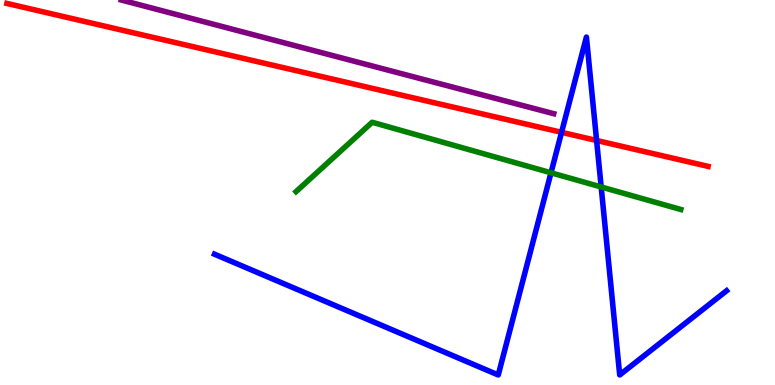[{'lines': ['blue', 'red'], 'intersections': [{'x': 7.25, 'y': 6.56}, {'x': 7.7, 'y': 6.35}]}, {'lines': ['green', 'red'], 'intersections': []}, {'lines': ['purple', 'red'], 'intersections': []}, {'lines': ['blue', 'green'], 'intersections': [{'x': 7.11, 'y': 5.51}, {'x': 7.76, 'y': 5.14}]}, {'lines': ['blue', 'purple'], 'intersections': []}, {'lines': ['green', 'purple'], 'intersections': []}]